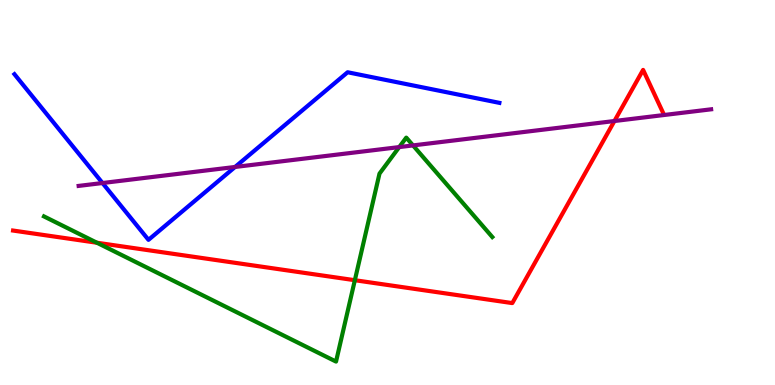[{'lines': ['blue', 'red'], 'intersections': []}, {'lines': ['green', 'red'], 'intersections': [{'x': 1.25, 'y': 3.7}, {'x': 4.58, 'y': 2.72}]}, {'lines': ['purple', 'red'], 'intersections': [{'x': 7.93, 'y': 6.86}]}, {'lines': ['blue', 'green'], 'intersections': []}, {'lines': ['blue', 'purple'], 'intersections': [{'x': 1.32, 'y': 5.25}, {'x': 3.03, 'y': 5.66}]}, {'lines': ['green', 'purple'], 'intersections': [{'x': 5.15, 'y': 6.18}, {'x': 5.33, 'y': 6.22}]}]